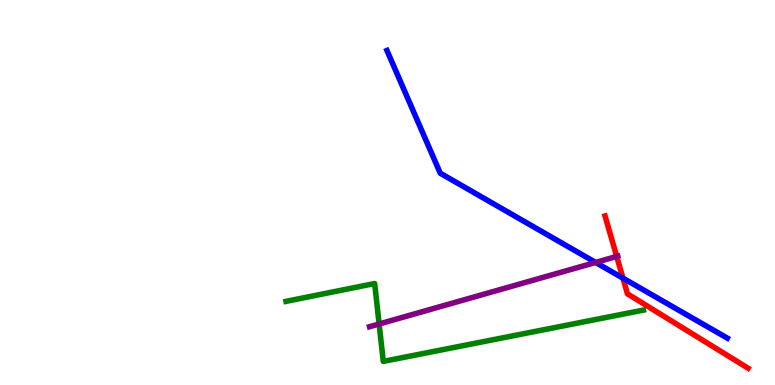[{'lines': ['blue', 'red'], 'intersections': [{'x': 8.04, 'y': 2.77}]}, {'lines': ['green', 'red'], 'intersections': []}, {'lines': ['purple', 'red'], 'intersections': [{'x': 7.96, 'y': 3.34}]}, {'lines': ['blue', 'green'], 'intersections': []}, {'lines': ['blue', 'purple'], 'intersections': [{'x': 7.69, 'y': 3.18}]}, {'lines': ['green', 'purple'], 'intersections': [{'x': 4.89, 'y': 1.58}]}]